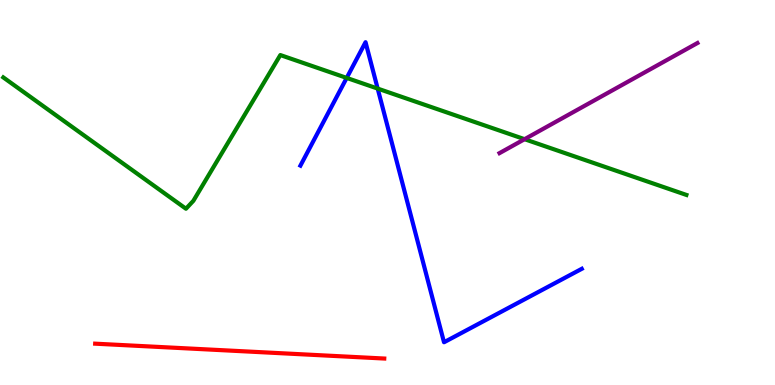[{'lines': ['blue', 'red'], 'intersections': []}, {'lines': ['green', 'red'], 'intersections': []}, {'lines': ['purple', 'red'], 'intersections': []}, {'lines': ['blue', 'green'], 'intersections': [{'x': 4.47, 'y': 7.98}, {'x': 4.87, 'y': 7.7}]}, {'lines': ['blue', 'purple'], 'intersections': []}, {'lines': ['green', 'purple'], 'intersections': [{'x': 6.77, 'y': 6.38}]}]